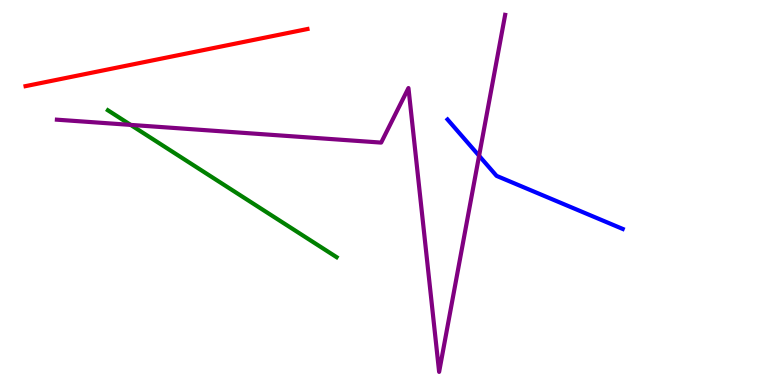[{'lines': ['blue', 'red'], 'intersections': []}, {'lines': ['green', 'red'], 'intersections': []}, {'lines': ['purple', 'red'], 'intersections': []}, {'lines': ['blue', 'green'], 'intersections': []}, {'lines': ['blue', 'purple'], 'intersections': [{'x': 6.18, 'y': 5.95}]}, {'lines': ['green', 'purple'], 'intersections': [{'x': 1.69, 'y': 6.76}]}]